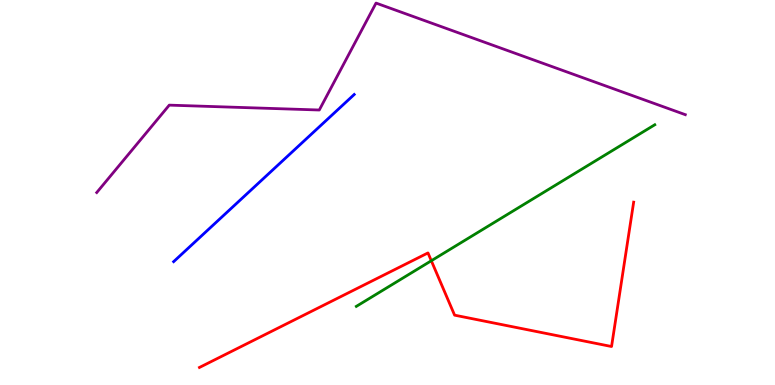[{'lines': ['blue', 'red'], 'intersections': []}, {'lines': ['green', 'red'], 'intersections': [{'x': 5.57, 'y': 3.23}]}, {'lines': ['purple', 'red'], 'intersections': []}, {'lines': ['blue', 'green'], 'intersections': []}, {'lines': ['blue', 'purple'], 'intersections': []}, {'lines': ['green', 'purple'], 'intersections': []}]